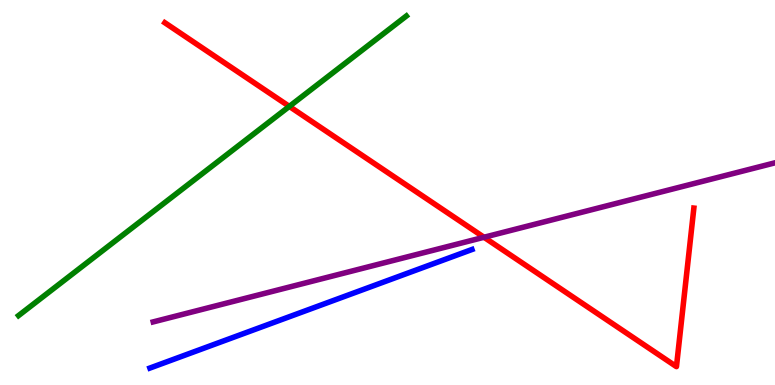[{'lines': ['blue', 'red'], 'intersections': []}, {'lines': ['green', 'red'], 'intersections': [{'x': 3.73, 'y': 7.24}]}, {'lines': ['purple', 'red'], 'intersections': [{'x': 6.25, 'y': 3.84}]}, {'lines': ['blue', 'green'], 'intersections': []}, {'lines': ['blue', 'purple'], 'intersections': []}, {'lines': ['green', 'purple'], 'intersections': []}]